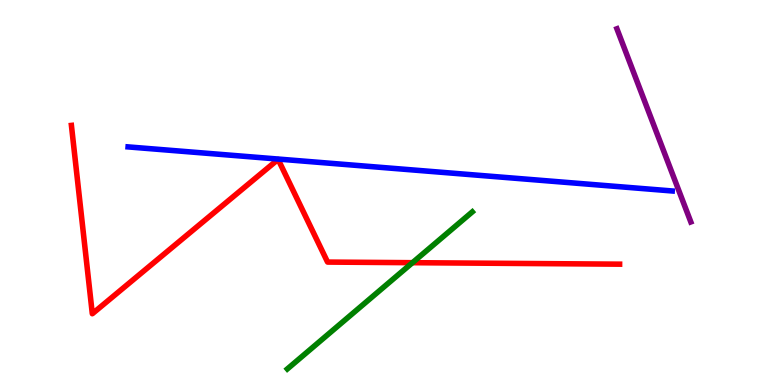[{'lines': ['blue', 'red'], 'intersections': []}, {'lines': ['green', 'red'], 'intersections': [{'x': 5.32, 'y': 3.18}]}, {'lines': ['purple', 'red'], 'intersections': []}, {'lines': ['blue', 'green'], 'intersections': []}, {'lines': ['blue', 'purple'], 'intersections': []}, {'lines': ['green', 'purple'], 'intersections': []}]